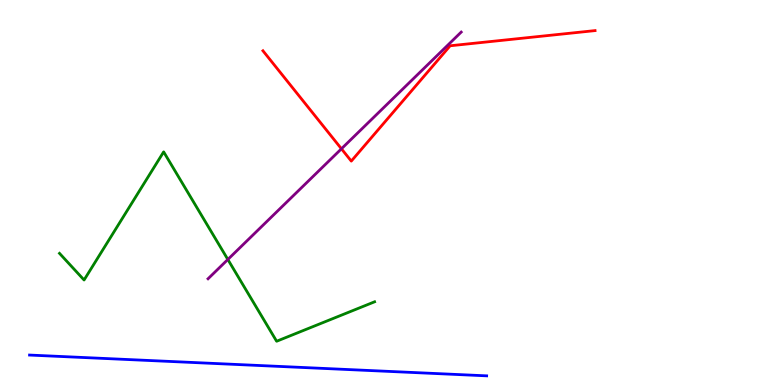[{'lines': ['blue', 'red'], 'intersections': []}, {'lines': ['green', 'red'], 'intersections': []}, {'lines': ['purple', 'red'], 'intersections': [{'x': 4.41, 'y': 6.14}]}, {'lines': ['blue', 'green'], 'intersections': []}, {'lines': ['blue', 'purple'], 'intersections': []}, {'lines': ['green', 'purple'], 'intersections': [{'x': 2.94, 'y': 3.26}]}]